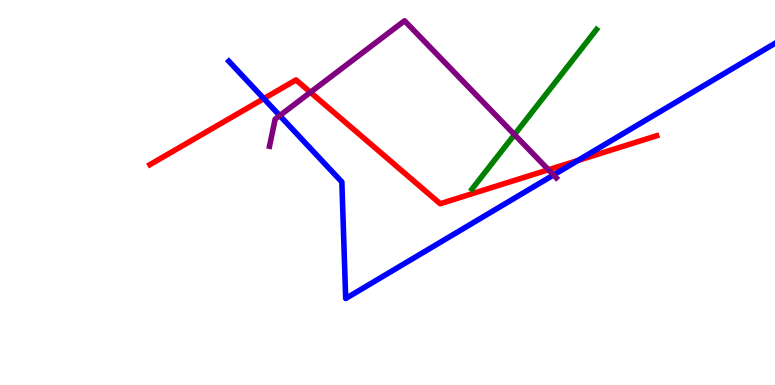[{'lines': ['blue', 'red'], 'intersections': [{'x': 3.4, 'y': 7.44}, {'x': 7.46, 'y': 5.83}]}, {'lines': ['green', 'red'], 'intersections': []}, {'lines': ['purple', 'red'], 'intersections': [{'x': 4.01, 'y': 7.6}, {'x': 7.08, 'y': 5.59}]}, {'lines': ['blue', 'green'], 'intersections': []}, {'lines': ['blue', 'purple'], 'intersections': [{'x': 3.61, 'y': 7.0}, {'x': 7.14, 'y': 5.45}]}, {'lines': ['green', 'purple'], 'intersections': [{'x': 6.64, 'y': 6.5}]}]